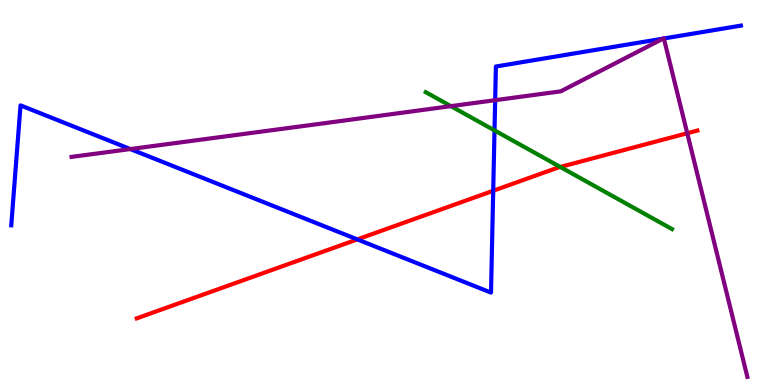[{'lines': ['blue', 'red'], 'intersections': [{'x': 4.61, 'y': 3.78}, {'x': 6.36, 'y': 5.04}]}, {'lines': ['green', 'red'], 'intersections': [{'x': 7.23, 'y': 5.66}]}, {'lines': ['purple', 'red'], 'intersections': [{'x': 8.87, 'y': 6.54}]}, {'lines': ['blue', 'green'], 'intersections': [{'x': 6.38, 'y': 6.61}]}, {'lines': ['blue', 'purple'], 'intersections': [{'x': 1.68, 'y': 6.13}, {'x': 6.39, 'y': 7.4}, {'x': 8.56, 'y': 9.0}, {'x': 8.57, 'y': 9.0}]}, {'lines': ['green', 'purple'], 'intersections': [{'x': 5.82, 'y': 7.24}]}]